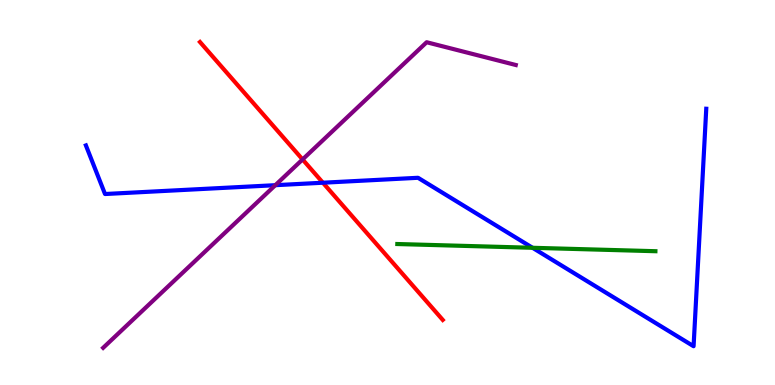[{'lines': ['blue', 'red'], 'intersections': [{'x': 4.17, 'y': 5.25}]}, {'lines': ['green', 'red'], 'intersections': []}, {'lines': ['purple', 'red'], 'intersections': [{'x': 3.9, 'y': 5.86}]}, {'lines': ['blue', 'green'], 'intersections': [{'x': 6.87, 'y': 3.56}]}, {'lines': ['blue', 'purple'], 'intersections': [{'x': 3.55, 'y': 5.19}]}, {'lines': ['green', 'purple'], 'intersections': []}]